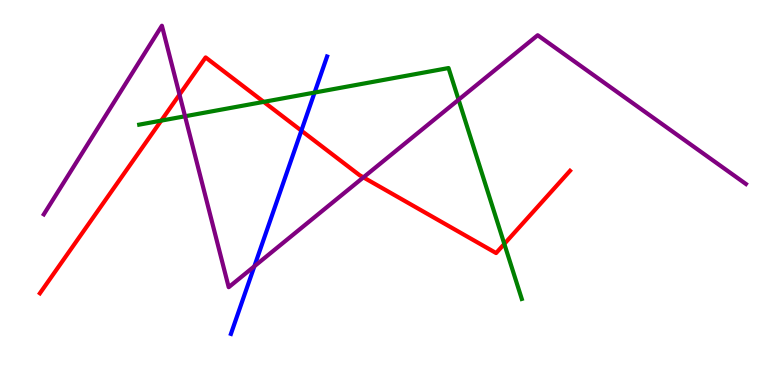[{'lines': ['blue', 'red'], 'intersections': [{'x': 3.89, 'y': 6.61}]}, {'lines': ['green', 'red'], 'intersections': [{'x': 2.08, 'y': 6.87}, {'x': 3.4, 'y': 7.35}, {'x': 6.51, 'y': 3.66}]}, {'lines': ['purple', 'red'], 'intersections': [{'x': 2.32, 'y': 7.54}, {'x': 4.69, 'y': 5.39}]}, {'lines': ['blue', 'green'], 'intersections': [{'x': 4.06, 'y': 7.6}]}, {'lines': ['blue', 'purple'], 'intersections': [{'x': 3.28, 'y': 3.08}]}, {'lines': ['green', 'purple'], 'intersections': [{'x': 2.39, 'y': 6.98}, {'x': 5.92, 'y': 7.41}]}]